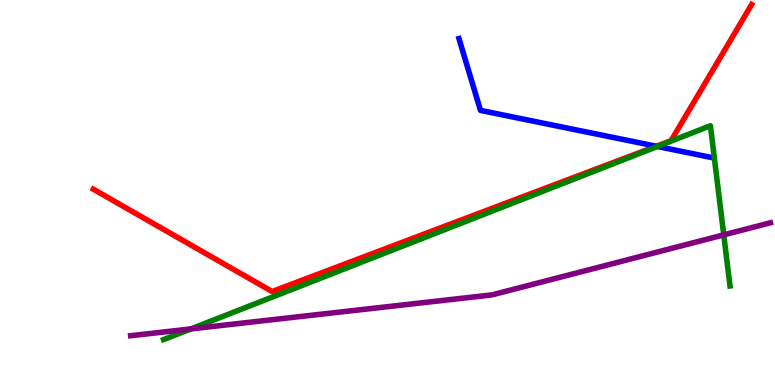[{'lines': ['blue', 'red'], 'intersections': [{'x': 8.47, 'y': 6.2}]}, {'lines': ['green', 'red'], 'intersections': []}, {'lines': ['purple', 'red'], 'intersections': []}, {'lines': ['blue', 'green'], 'intersections': [{'x': 8.48, 'y': 6.2}]}, {'lines': ['blue', 'purple'], 'intersections': []}, {'lines': ['green', 'purple'], 'intersections': [{'x': 2.46, 'y': 1.46}, {'x': 9.34, 'y': 3.9}]}]